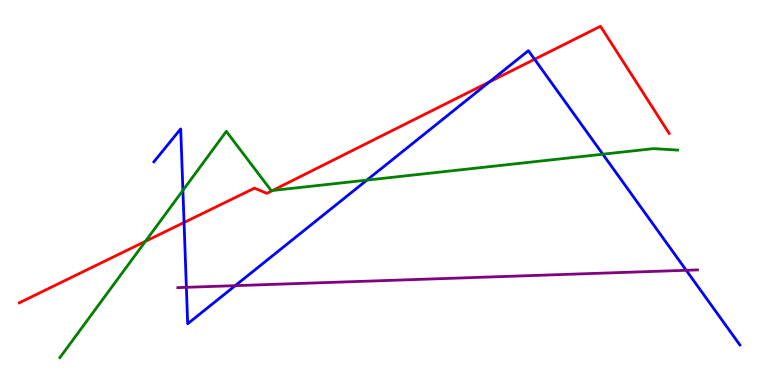[{'lines': ['blue', 'red'], 'intersections': [{'x': 2.37, 'y': 4.22}, {'x': 6.32, 'y': 7.87}, {'x': 6.9, 'y': 8.46}]}, {'lines': ['green', 'red'], 'intersections': [{'x': 1.88, 'y': 3.73}, {'x': 3.52, 'y': 5.05}]}, {'lines': ['purple', 'red'], 'intersections': []}, {'lines': ['blue', 'green'], 'intersections': [{'x': 2.36, 'y': 5.05}, {'x': 4.73, 'y': 5.32}, {'x': 7.78, 'y': 5.99}]}, {'lines': ['blue', 'purple'], 'intersections': [{'x': 2.4, 'y': 2.54}, {'x': 3.04, 'y': 2.58}, {'x': 8.85, 'y': 2.98}]}, {'lines': ['green', 'purple'], 'intersections': []}]